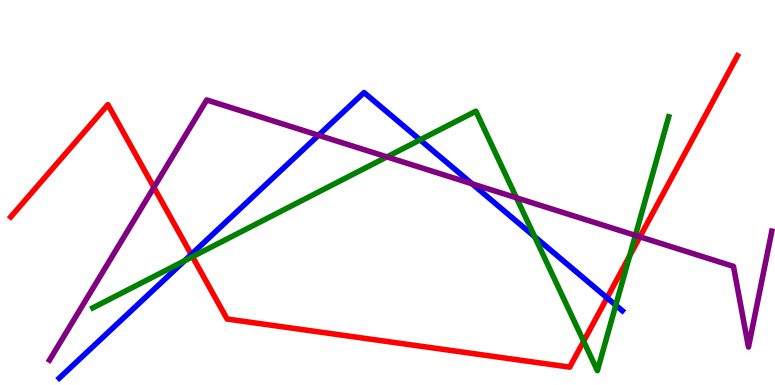[{'lines': ['blue', 'red'], 'intersections': [{'x': 2.47, 'y': 3.39}, {'x': 7.83, 'y': 2.26}]}, {'lines': ['green', 'red'], 'intersections': [{'x': 2.48, 'y': 3.33}, {'x': 7.53, 'y': 1.14}, {'x': 8.12, 'y': 3.35}]}, {'lines': ['purple', 'red'], 'intersections': [{'x': 1.99, 'y': 5.13}, {'x': 8.26, 'y': 3.85}]}, {'lines': ['blue', 'green'], 'intersections': [{'x': 2.38, 'y': 3.23}, {'x': 5.42, 'y': 6.37}, {'x': 6.9, 'y': 3.85}, {'x': 7.95, 'y': 2.07}]}, {'lines': ['blue', 'purple'], 'intersections': [{'x': 4.11, 'y': 6.49}, {'x': 6.09, 'y': 5.23}]}, {'lines': ['green', 'purple'], 'intersections': [{'x': 4.99, 'y': 5.92}, {'x': 6.66, 'y': 4.86}, {'x': 8.2, 'y': 3.89}]}]